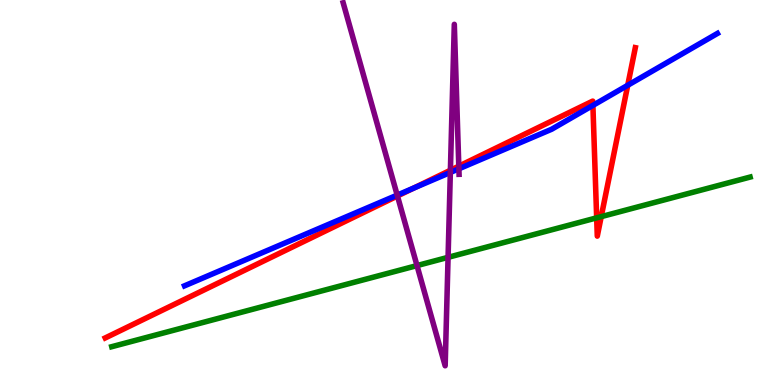[{'lines': ['blue', 'red'], 'intersections': [{'x': 5.34, 'y': 5.12}, {'x': 7.65, 'y': 7.26}, {'x': 8.1, 'y': 7.79}]}, {'lines': ['green', 'red'], 'intersections': [{'x': 7.7, 'y': 4.34}, {'x': 7.76, 'y': 4.37}]}, {'lines': ['purple', 'red'], 'intersections': [{'x': 5.13, 'y': 4.91}, {'x': 5.81, 'y': 5.58}, {'x': 5.92, 'y': 5.68}]}, {'lines': ['blue', 'green'], 'intersections': []}, {'lines': ['blue', 'purple'], 'intersections': [{'x': 5.13, 'y': 4.93}, {'x': 5.81, 'y': 5.52}, {'x': 5.92, 'y': 5.62}]}, {'lines': ['green', 'purple'], 'intersections': [{'x': 5.38, 'y': 3.1}, {'x': 5.78, 'y': 3.32}]}]